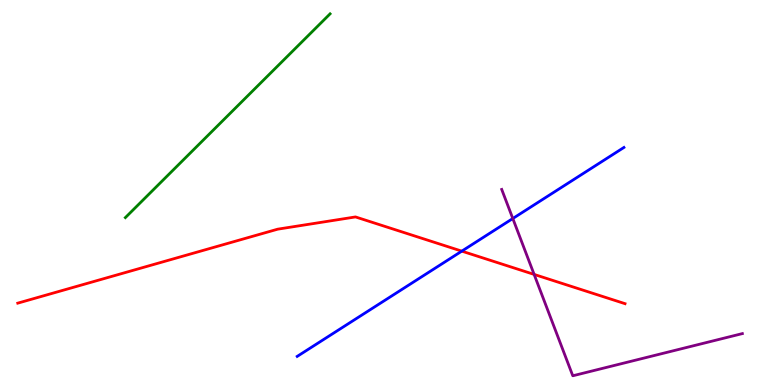[{'lines': ['blue', 'red'], 'intersections': [{'x': 5.96, 'y': 3.48}]}, {'lines': ['green', 'red'], 'intersections': []}, {'lines': ['purple', 'red'], 'intersections': [{'x': 6.89, 'y': 2.87}]}, {'lines': ['blue', 'green'], 'intersections': []}, {'lines': ['blue', 'purple'], 'intersections': [{'x': 6.62, 'y': 4.32}]}, {'lines': ['green', 'purple'], 'intersections': []}]